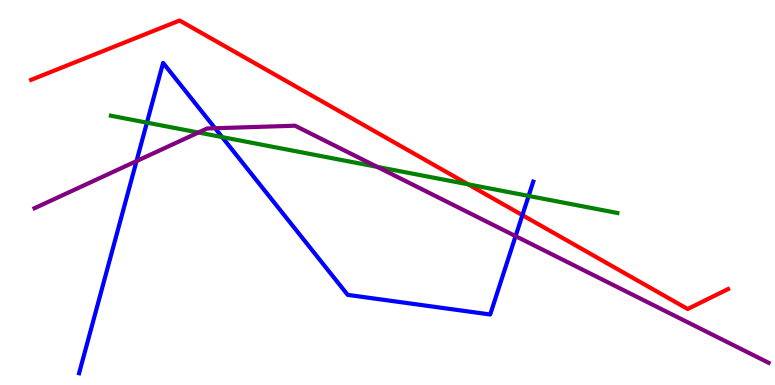[{'lines': ['blue', 'red'], 'intersections': [{'x': 6.74, 'y': 4.41}]}, {'lines': ['green', 'red'], 'intersections': [{'x': 6.04, 'y': 5.21}]}, {'lines': ['purple', 'red'], 'intersections': []}, {'lines': ['blue', 'green'], 'intersections': [{'x': 1.9, 'y': 6.81}, {'x': 2.87, 'y': 6.44}, {'x': 6.82, 'y': 4.91}]}, {'lines': ['blue', 'purple'], 'intersections': [{'x': 1.76, 'y': 5.82}, {'x': 2.78, 'y': 6.67}, {'x': 6.65, 'y': 3.87}]}, {'lines': ['green', 'purple'], 'intersections': [{'x': 2.56, 'y': 6.56}, {'x': 4.87, 'y': 5.67}]}]